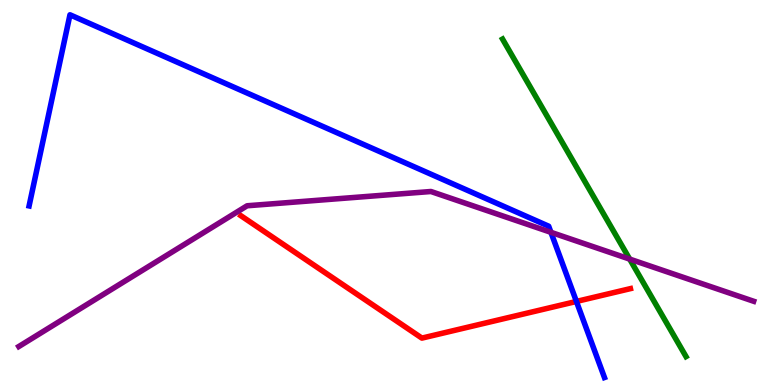[{'lines': ['blue', 'red'], 'intersections': [{'x': 7.44, 'y': 2.17}]}, {'lines': ['green', 'red'], 'intersections': []}, {'lines': ['purple', 'red'], 'intersections': []}, {'lines': ['blue', 'green'], 'intersections': []}, {'lines': ['blue', 'purple'], 'intersections': [{'x': 7.11, 'y': 3.97}]}, {'lines': ['green', 'purple'], 'intersections': [{'x': 8.12, 'y': 3.27}]}]